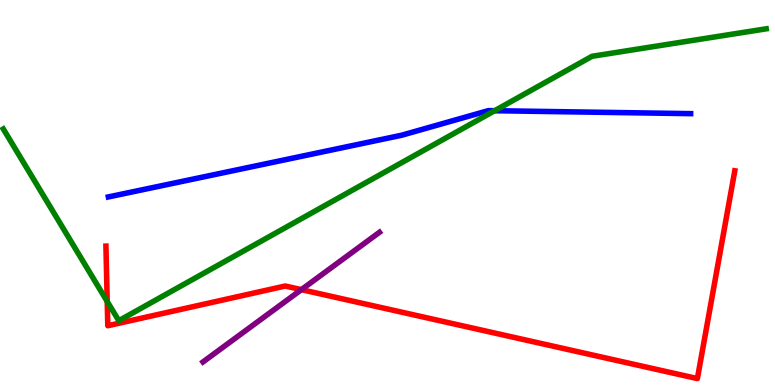[{'lines': ['blue', 'red'], 'intersections': []}, {'lines': ['green', 'red'], 'intersections': [{'x': 1.38, 'y': 2.17}]}, {'lines': ['purple', 'red'], 'intersections': [{'x': 3.89, 'y': 2.48}]}, {'lines': ['blue', 'green'], 'intersections': [{'x': 6.38, 'y': 7.12}]}, {'lines': ['blue', 'purple'], 'intersections': []}, {'lines': ['green', 'purple'], 'intersections': []}]